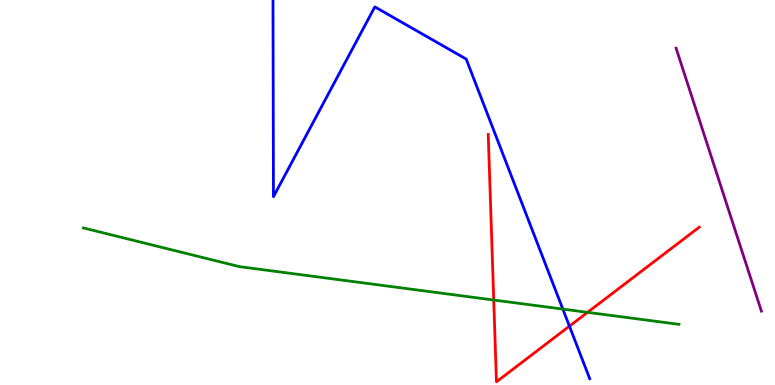[{'lines': ['blue', 'red'], 'intersections': [{'x': 7.35, 'y': 1.53}]}, {'lines': ['green', 'red'], 'intersections': [{'x': 6.37, 'y': 2.21}, {'x': 7.58, 'y': 1.89}]}, {'lines': ['purple', 'red'], 'intersections': []}, {'lines': ['blue', 'green'], 'intersections': [{'x': 7.26, 'y': 1.97}]}, {'lines': ['blue', 'purple'], 'intersections': []}, {'lines': ['green', 'purple'], 'intersections': []}]